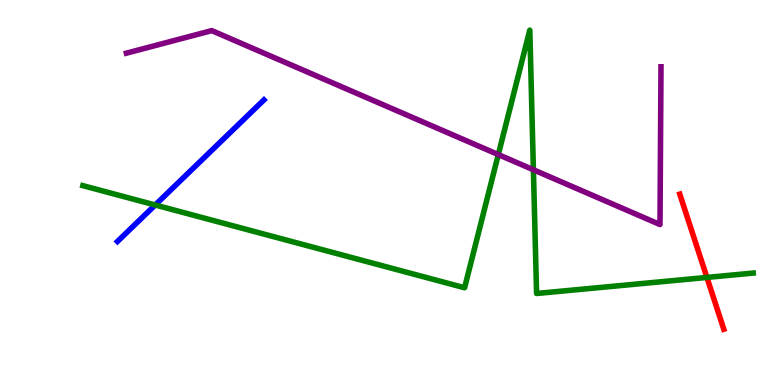[{'lines': ['blue', 'red'], 'intersections': []}, {'lines': ['green', 'red'], 'intersections': [{'x': 9.12, 'y': 2.79}]}, {'lines': ['purple', 'red'], 'intersections': []}, {'lines': ['blue', 'green'], 'intersections': [{'x': 2.0, 'y': 4.68}]}, {'lines': ['blue', 'purple'], 'intersections': []}, {'lines': ['green', 'purple'], 'intersections': [{'x': 6.43, 'y': 5.98}, {'x': 6.88, 'y': 5.59}]}]